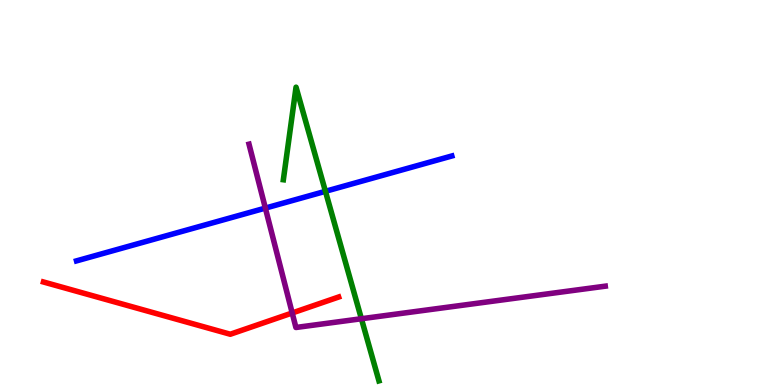[{'lines': ['blue', 'red'], 'intersections': []}, {'lines': ['green', 'red'], 'intersections': []}, {'lines': ['purple', 'red'], 'intersections': [{'x': 3.77, 'y': 1.87}]}, {'lines': ['blue', 'green'], 'intersections': [{'x': 4.2, 'y': 5.03}]}, {'lines': ['blue', 'purple'], 'intersections': [{'x': 3.42, 'y': 4.59}]}, {'lines': ['green', 'purple'], 'intersections': [{'x': 4.66, 'y': 1.72}]}]